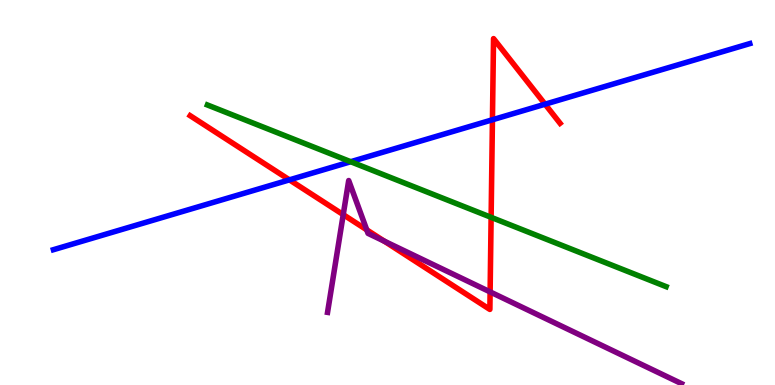[{'lines': ['blue', 'red'], 'intersections': [{'x': 3.73, 'y': 5.33}, {'x': 6.35, 'y': 6.89}, {'x': 7.03, 'y': 7.29}]}, {'lines': ['green', 'red'], 'intersections': [{'x': 6.34, 'y': 4.36}]}, {'lines': ['purple', 'red'], 'intersections': [{'x': 4.43, 'y': 4.43}, {'x': 4.73, 'y': 4.03}, {'x': 4.96, 'y': 3.74}, {'x': 6.32, 'y': 2.42}]}, {'lines': ['blue', 'green'], 'intersections': [{'x': 4.53, 'y': 5.8}]}, {'lines': ['blue', 'purple'], 'intersections': []}, {'lines': ['green', 'purple'], 'intersections': []}]